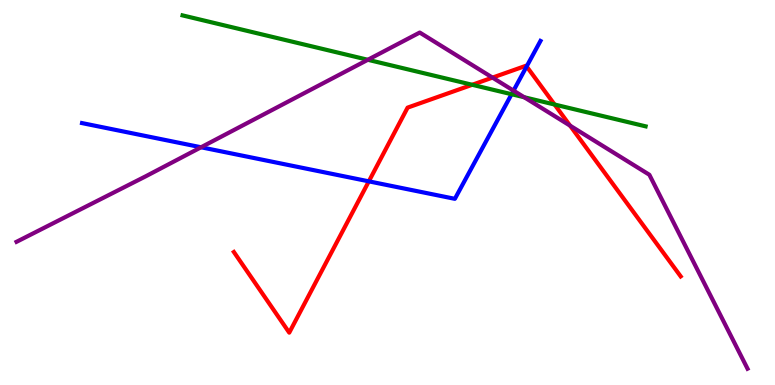[{'lines': ['blue', 'red'], 'intersections': [{'x': 4.76, 'y': 5.29}, {'x': 6.8, 'y': 8.27}]}, {'lines': ['green', 'red'], 'intersections': [{'x': 6.09, 'y': 7.8}, {'x': 7.16, 'y': 7.29}]}, {'lines': ['purple', 'red'], 'intersections': [{'x': 6.35, 'y': 7.98}, {'x': 7.36, 'y': 6.74}]}, {'lines': ['blue', 'green'], 'intersections': [{'x': 6.6, 'y': 7.55}]}, {'lines': ['blue', 'purple'], 'intersections': [{'x': 2.59, 'y': 6.17}, {'x': 6.63, 'y': 7.65}]}, {'lines': ['green', 'purple'], 'intersections': [{'x': 4.75, 'y': 8.45}, {'x': 6.76, 'y': 7.47}]}]